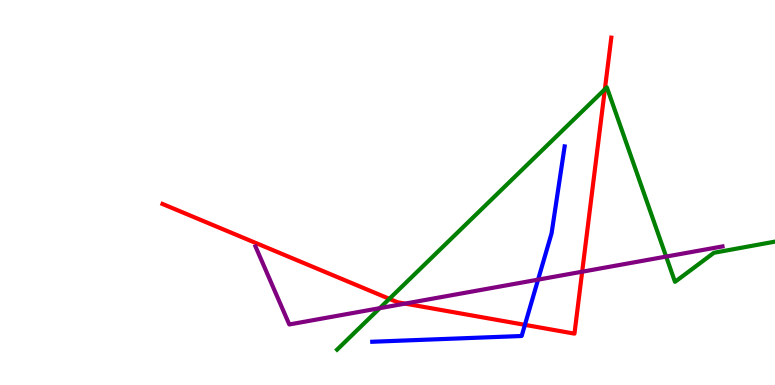[{'lines': ['blue', 'red'], 'intersections': [{'x': 6.77, 'y': 1.56}]}, {'lines': ['green', 'red'], 'intersections': [{'x': 5.02, 'y': 2.24}, {'x': 7.8, 'y': 7.68}]}, {'lines': ['purple', 'red'], 'intersections': [{'x': 5.23, 'y': 2.11}, {'x': 7.51, 'y': 2.94}]}, {'lines': ['blue', 'green'], 'intersections': []}, {'lines': ['blue', 'purple'], 'intersections': [{'x': 6.94, 'y': 2.74}]}, {'lines': ['green', 'purple'], 'intersections': [{'x': 4.9, 'y': 2.0}, {'x': 8.6, 'y': 3.34}]}]